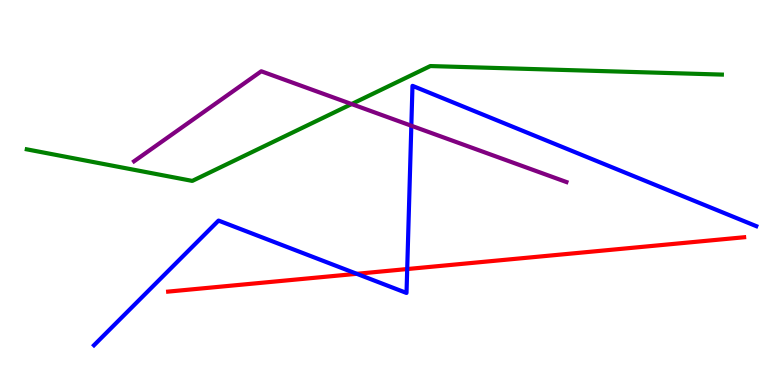[{'lines': ['blue', 'red'], 'intersections': [{'x': 4.6, 'y': 2.89}, {'x': 5.25, 'y': 3.01}]}, {'lines': ['green', 'red'], 'intersections': []}, {'lines': ['purple', 'red'], 'intersections': []}, {'lines': ['blue', 'green'], 'intersections': []}, {'lines': ['blue', 'purple'], 'intersections': [{'x': 5.31, 'y': 6.73}]}, {'lines': ['green', 'purple'], 'intersections': [{'x': 4.54, 'y': 7.3}]}]